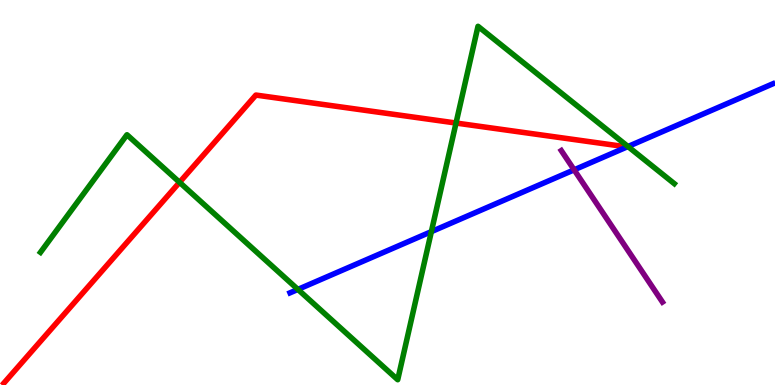[{'lines': ['blue', 'red'], 'intersections': []}, {'lines': ['green', 'red'], 'intersections': [{'x': 2.32, 'y': 5.26}, {'x': 5.88, 'y': 6.8}]}, {'lines': ['purple', 'red'], 'intersections': []}, {'lines': ['blue', 'green'], 'intersections': [{'x': 3.84, 'y': 2.48}, {'x': 5.57, 'y': 3.98}, {'x': 8.1, 'y': 6.19}]}, {'lines': ['blue', 'purple'], 'intersections': [{'x': 7.41, 'y': 5.59}]}, {'lines': ['green', 'purple'], 'intersections': []}]